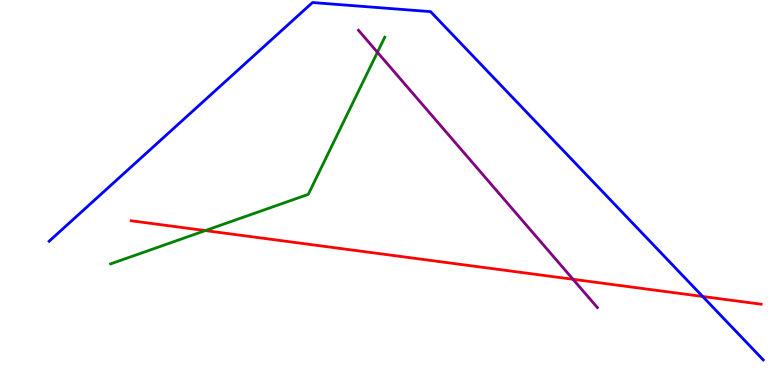[{'lines': ['blue', 'red'], 'intersections': [{'x': 9.07, 'y': 2.3}]}, {'lines': ['green', 'red'], 'intersections': [{'x': 2.65, 'y': 4.01}]}, {'lines': ['purple', 'red'], 'intersections': [{'x': 7.39, 'y': 2.75}]}, {'lines': ['blue', 'green'], 'intersections': []}, {'lines': ['blue', 'purple'], 'intersections': []}, {'lines': ['green', 'purple'], 'intersections': [{'x': 4.87, 'y': 8.64}]}]